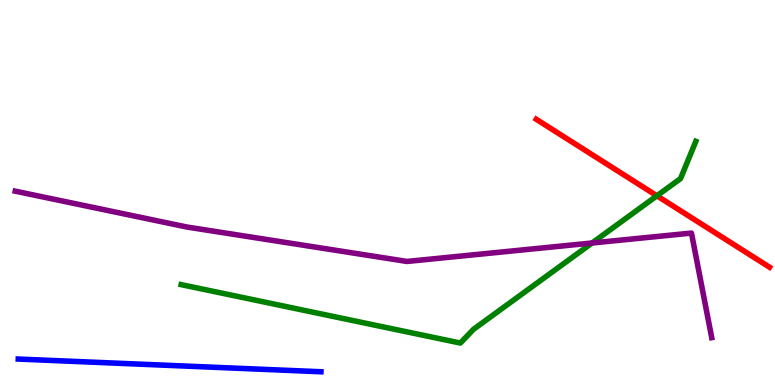[{'lines': ['blue', 'red'], 'intersections': []}, {'lines': ['green', 'red'], 'intersections': [{'x': 8.48, 'y': 4.91}]}, {'lines': ['purple', 'red'], 'intersections': []}, {'lines': ['blue', 'green'], 'intersections': []}, {'lines': ['blue', 'purple'], 'intersections': []}, {'lines': ['green', 'purple'], 'intersections': [{'x': 7.64, 'y': 3.69}]}]